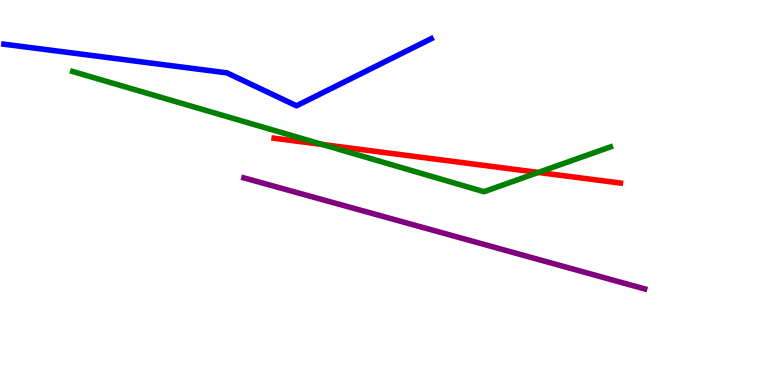[{'lines': ['blue', 'red'], 'intersections': []}, {'lines': ['green', 'red'], 'intersections': [{'x': 4.16, 'y': 6.25}, {'x': 6.95, 'y': 5.52}]}, {'lines': ['purple', 'red'], 'intersections': []}, {'lines': ['blue', 'green'], 'intersections': []}, {'lines': ['blue', 'purple'], 'intersections': []}, {'lines': ['green', 'purple'], 'intersections': []}]